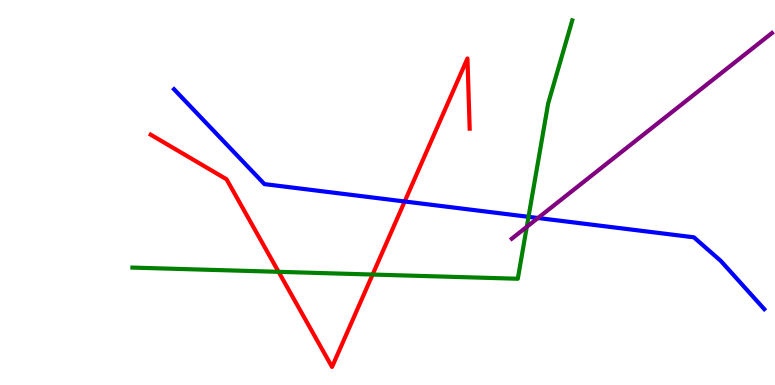[{'lines': ['blue', 'red'], 'intersections': [{'x': 5.22, 'y': 4.77}]}, {'lines': ['green', 'red'], 'intersections': [{'x': 3.59, 'y': 2.94}, {'x': 4.81, 'y': 2.87}]}, {'lines': ['purple', 'red'], 'intersections': []}, {'lines': ['blue', 'green'], 'intersections': [{'x': 6.82, 'y': 4.37}]}, {'lines': ['blue', 'purple'], 'intersections': [{'x': 6.94, 'y': 4.34}]}, {'lines': ['green', 'purple'], 'intersections': [{'x': 6.8, 'y': 4.11}]}]